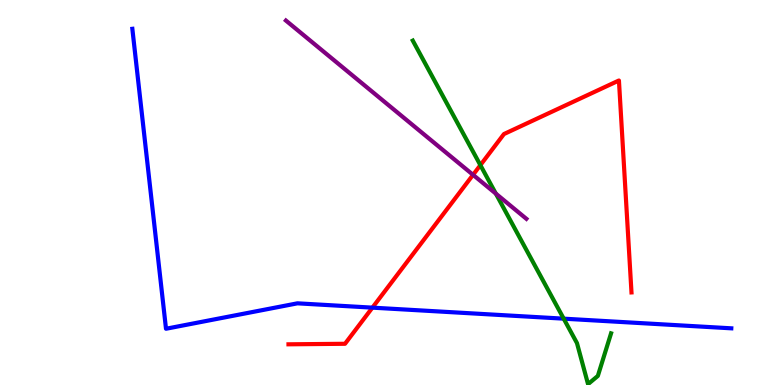[{'lines': ['blue', 'red'], 'intersections': [{'x': 4.81, 'y': 2.01}]}, {'lines': ['green', 'red'], 'intersections': [{'x': 6.2, 'y': 5.71}]}, {'lines': ['purple', 'red'], 'intersections': [{'x': 6.1, 'y': 5.46}]}, {'lines': ['blue', 'green'], 'intersections': [{'x': 7.27, 'y': 1.72}]}, {'lines': ['blue', 'purple'], 'intersections': []}, {'lines': ['green', 'purple'], 'intersections': [{'x': 6.4, 'y': 4.97}]}]